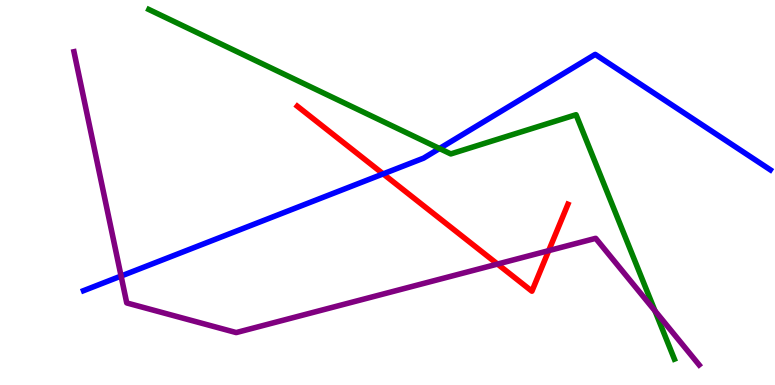[{'lines': ['blue', 'red'], 'intersections': [{'x': 4.94, 'y': 5.48}]}, {'lines': ['green', 'red'], 'intersections': []}, {'lines': ['purple', 'red'], 'intersections': [{'x': 6.42, 'y': 3.14}, {'x': 7.08, 'y': 3.49}]}, {'lines': ['blue', 'green'], 'intersections': [{'x': 5.67, 'y': 6.14}]}, {'lines': ['blue', 'purple'], 'intersections': [{'x': 1.56, 'y': 2.83}]}, {'lines': ['green', 'purple'], 'intersections': [{'x': 8.45, 'y': 1.93}]}]